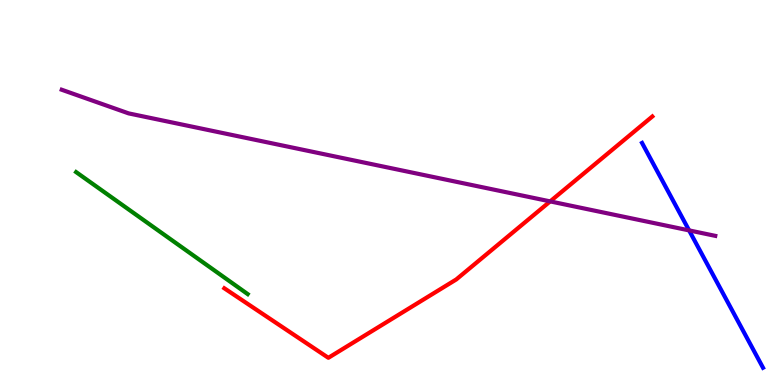[{'lines': ['blue', 'red'], 'intersections': []}, {'lines': ['green', 'red'], 'intersections': []}, {'lines': ['purple', 'red'], 'intersections': [{'x': 7.1, 'y': 4.77}]}, {'lines': ['blue', 'green'], 'intersections': []}, {'lines': ['blue', 'purple'], 'intersections': [{'x': 8.89, 'y': 4.02}]}, {'lines': ['green', 'purple'], 'intersections': []}]